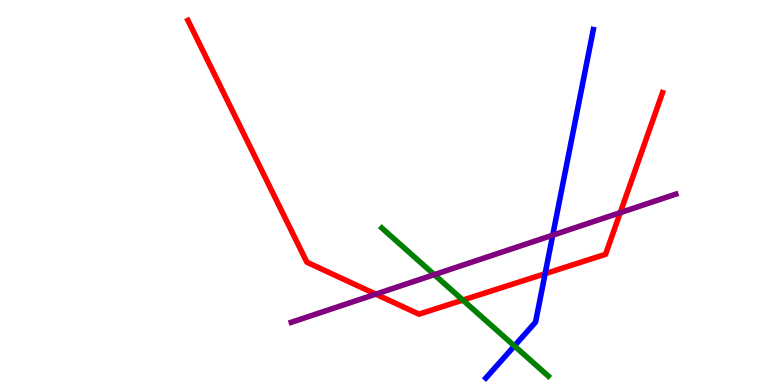[{'lines': ['blue', 'red'], 'intersections': [{'x': 7.03, 'y': 2.89}]}, {'lines': ['green', 'red'], 'intersections': [{'x': 5.97, 'y': 2.21}]}, {'lines': ['purple', 'red'], 'intersections': [{'x': 4.85, 'y': 2.36}, {'x': 8.0, 'y': 4.48}]}, {'lines': ['blue', 'green'], 'intersections': [{'x': 6.64, 'y': 1.01}]}, {'lines': ['blue', 'purple'], 'intersections': [{'x': 7.13, 'y': 3.89}]}, {'lines': ['green', 'purple'], 'intersections': [{'x': 5.6, 'y': 2.87}]}]